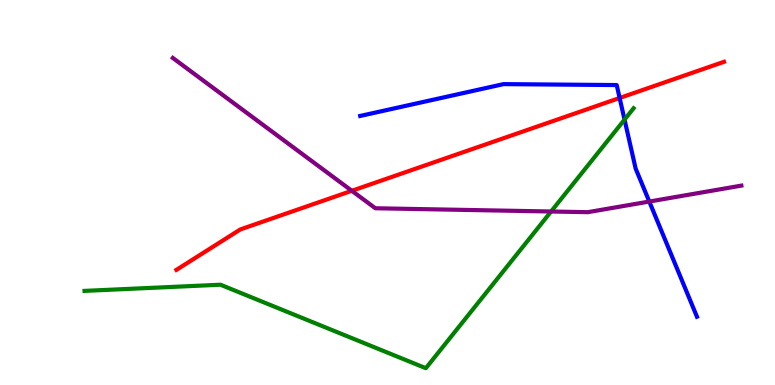[{'lines': ['blue', 'red'], 'intersections': [{'x': 8.0, 'y': 7.45}]}, {'lines': ['green', 'red'], 'intersections': []}, {'lines': ['purple', 'red'], 'intersections': [{'x': 4.54, 'y': 5.04}]}, {'lines': ['blue', 'green'], 'intersections': [{'x': 8.06, 'y': 6.89}]}, {'lines': ['blue', 'purple'], 'intersections': [{'x': 8.38, 'y': 4.76}]}, {'lines': ['green', 'purple'], 'intersections': [{'x': 7.11, 'y': 4.51}]}]